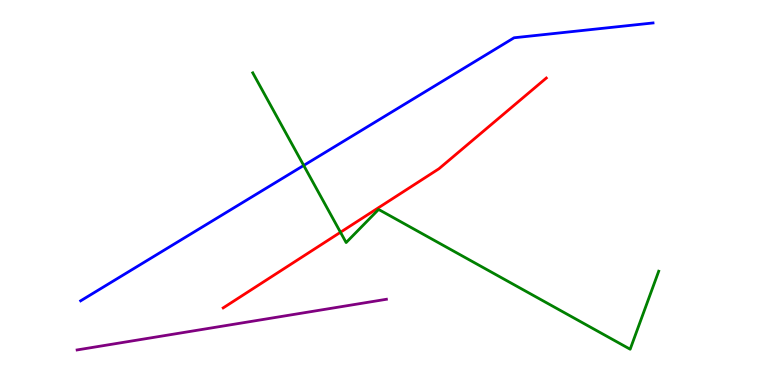[{'lines': ['blue', 'red'], 'intersections': []}, {'lines': ['green', 'red'], 'intersections': [{'x': 4.39, 'y': 3.97}]}, {'lines': ['purple', 'red'], 'intersections': []}, {'lines': ['blue', 'green'], 'intersections': [{'x': 3.92, 'y': 5.7}]}, {'lines': ['blue', 'purple'], 'intersections': []}, {'lines': ['green', 'purple'], 'intersections': []}]